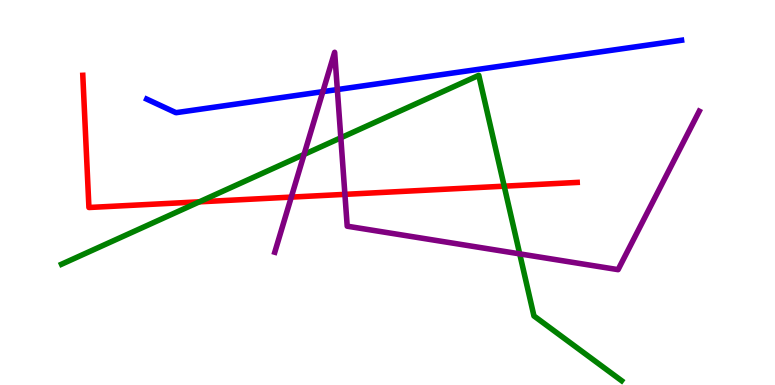[{'lines': ['blue', 'red'], 'intersections': []}, {'lines': ['green', 'red'], 'intersections': [{'x': 2.57, 'y': 4.76}, {'x': 6.51, 'y': 5.16}]}, {'lines': ['purple', 'red'], 'intersections': [{'x': 3.76, 'y': 4.88}, {'x': 4.45, 'y': 4.95}]}, {'lines': ['blue', 'green'], 'intersections': []}, {'lines': ['blue', 'purple'], 'intersections': [{'x': 4.17, 'y': 7.62}, {'x': 4.35, 'y': 7.67}]}, {'lines': ['green', 'purple'], 'intersections': [{'x': 3.92, 'y': 5.99}, {'x': 4.4, 'y': 6.42}, {'x': 6.71, 'y': 3.41}]}]